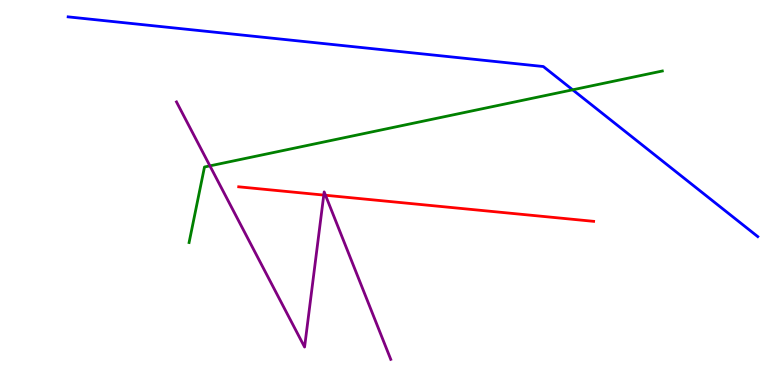[{'lines': ['blue', 'red'], 'intersections': []}, {'lines': ['green', 'red'], 'intersections': []}, {'lines': ['purple', 'red'], 'intersections': [{'x': 4.18, 'y': 4.93}, {'x': 4.2, 'y': 4.93}]}, {'lines': ['blue', 'green'], 'intersections': [{'x': 7.39, 'y': 7.67}]}, {'lines': ['blue', 'purple'], 'intersections': []}, {'lines': ['green', 'purple'], 'intersections': [{'x': 2.71, 'y': 5.69}]}]